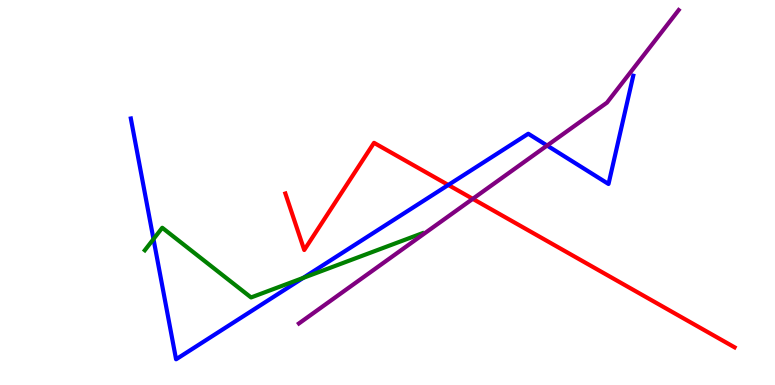[{'lines': ['blue', 'red'], 'intersections': [{'x': 5.78, 'y': 5.2}]}, {'lines': ['green', 'red'], 'intersections': []}, {'lines': ['purple', 'red'], 'intersections': [{'x': 6.1, 'y': 4.84}]}, {'lines': ['blue', 'green'], 'intersections': [{'x': 1.98, 'y': 3.79}, {'x': 3.91, 'y': 2.78}]}, {'lines': ['blue', 'purple'], 'intersections': [{'x': 7.06, 'y': 6.22}]}, {'lines': ['green', 'purple'], 'intersections': []}]